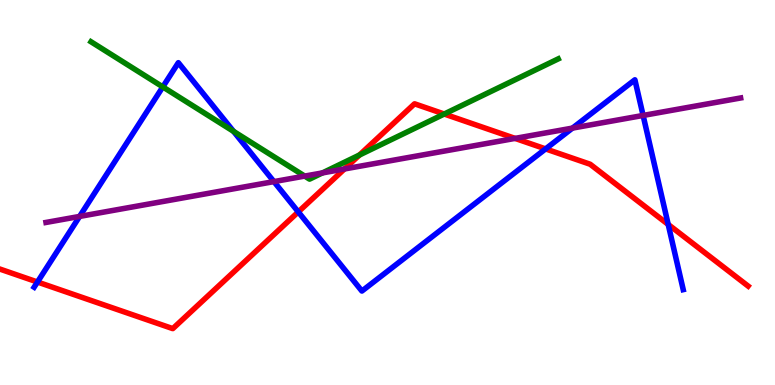[{'lines': ['blue', 'red'], 'intersections': [{'x': 0.484, 'y': 2.67}, {'x': 3.85, 'y': 4.5}, {'x': 7.04, 'y': 6.13}, {'x': 8.62, 'y': 4.17}]}, {'lines': ['green', 'red'], 'intersections': [{'x': 4.64, 'y': 5.97}, {'x': 5.73, 'y': 7.04}]}, {'lines': ['purple', 'red'], 'intersections': [{'x': 4.44, 'y': 5.61}, {'x': 6.65, 'y': 6.41}]}, {'lines': ['blue', 'green'], 'intersections': [{'x': 2.1, 'y': 7.74}, {'x': 3.01, 'y': 6.59}]}, {'lines': ['blue', 'purple'], 'intersections': [{'x': 1.03, 'y': 4.38}, {'x': 3.53, 'y': 5.28}, {'x': 7.39, 'y': 6.67}, {'x': 8.3, 'y': 7.0}]}, {'lines': ['green', 'purple'], 'intersections': [{'x': 3.93, 'y': 5.43}, {'x': 4.16, 'y': 5.51}]}]